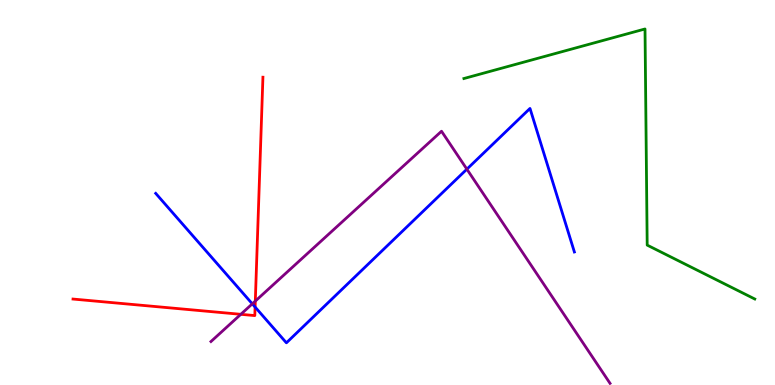[{'lines': ['blue', 'red'], 'intersections': [{'x': 3.29, 'y': 2.02}]}, {'lines': ['green', 'red'], 'intersections': []}, {'lines': ['purple', 'red'], 'intersections': [{'x': 3.11, 'y': 1.84}, {'x': 3.29, 'y': 2.18}]}, {'lines': ['blue', 'green'], 'intersections': []}, {'lines': ['blue', 'purple'], 'intersections': [{'x': 3.26, 'y': 2.11}, {'x': 6.02, 'y': 5.61}]}, {'lines': ['green', 'purple'], 'intersections': []}]